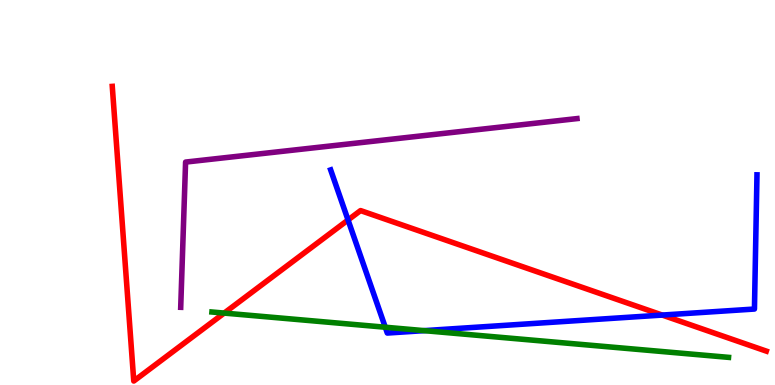[{'lines': ['blue', 'red'], 'intersections': [{'x': 4.49, 'y': 4.29}, {'x': 8.54, 'y': 1.82}]}, {'lines': ['green', 'red'], 'intersections': [{'x': 2.89, 'y': 1.87}]}, {'lines': ['purple', 'red'], 'intersections': []}, {'lines': ['blue', 'green'], 'intersections': [{'x': 4.97, 'y': 1.5}, {'x': 5.47, 'y': 1.41}]}, {'lines': ['blue', 'purple'], 'intersections': []}, {'lines': ['green', 'purple'], 'intersections': []}]